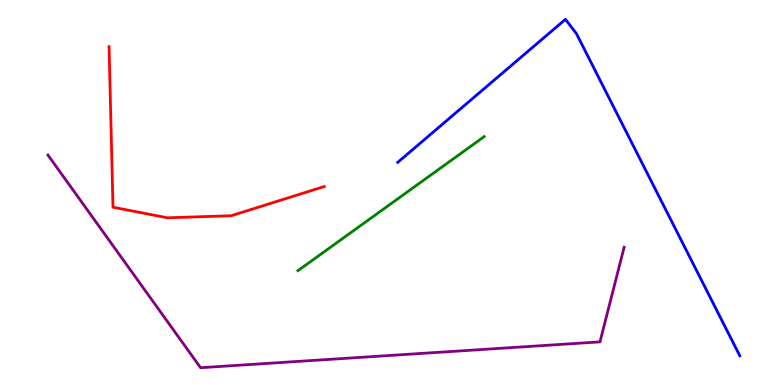[{'lines': ['blue', 'red'], 'intersections': []}, {'lines': ['green', 'red'], 'intersections': []}, {'lines': ['purple', 'red'], 'intersections': []}, {'lines': ['blue', 'green'], 'intersections': []}, {'lines': ['blue', 'purple'], 'intersections': []}, {'lines': ['green', 'purple'], 'intersections': []}]